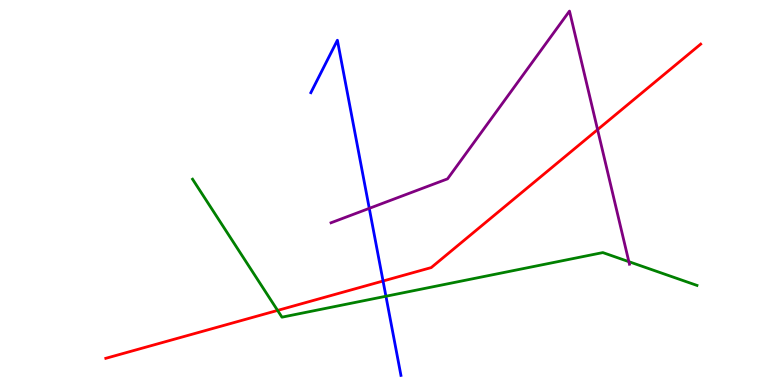[{'lines': ['blue', 'red'], 'intersections': [{'x': 4.94, 'y': 2.7}]}, {'lines': ['green', 'red'], 'intersections': [{'x': 3.58, 'y': 1.94}]}, {'lines': ['purple', 'red'], 'intersections': [{'x': 7.71, 'y': 6.63}]}, {'lines': ['blue', 'green'], 'intersections': [{'x': 4.98, 'y': 2.31}]}, {'lines': ['blue', 'purple'], 'intersections': [{'x': 4.76, 'y': 4.59}]}, {'lines': ['green', 'purple'], 'intersections': [{'x': 8.11, 'y': 3.2}]}]